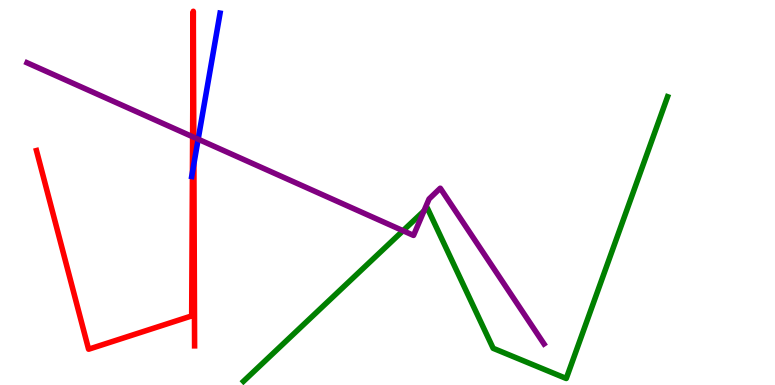[{'lines': ['blue', 'red'], 'intersections': [{'x': 2.48, 'y': 5.53}, {'x': 2.5, 'y': 5.74}]}, {'lines': ['green', 'red'], 'intersections': []}, {'lines': ['purple', 'red'], 'intersections': [{'x': 2.49, 'y': 6.45}, {'x': 2.5, 'y': 6.44}]}, {'lines': ['blue', 'green'], 'intersections': []}, {'lines': ['blue', 'purple'], 'intersections': [{'x': 2.56, 'y': 6.38}]}, {'lines': ['green', 'purple'], 'intersections': [{'x': 5.2, 'y': 4.01}, {'x': 5.47, 'y': 4.52}]}]